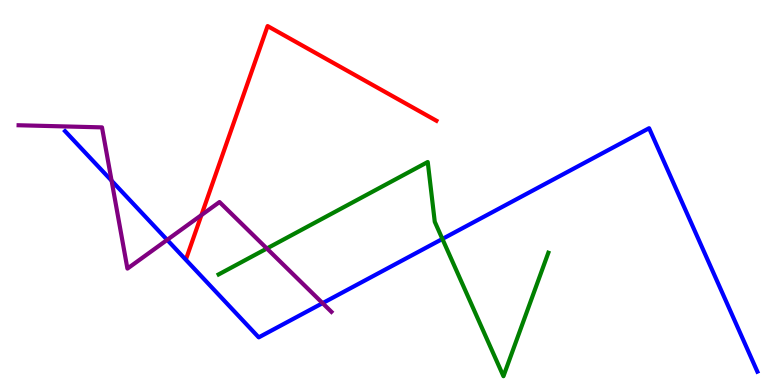[{'lines': ['blue', 'red'], 'intersections': []}, {'lines': ['green', 'red'], 'intersections': []}, {'lines': ['purple', 'red'], 'intersections': [{'x': 2.6, 'y': 4.41}]}, {'lines': ['blue', 'green'], 'intersections': [{'x': 5.71, 'y': 3.79}]}, {'lines': ['blue', 'purple'], 'intersections': [{'x': 1.44, 'y': 5.31}, {'x': 2.16, 'y': 3.77}, {'x': 4.16, 'y': 2.13}]}, {'lines': ['green', 'purple'], 'intersections': [{'x': 3.44, 'y': 3.55}]}]